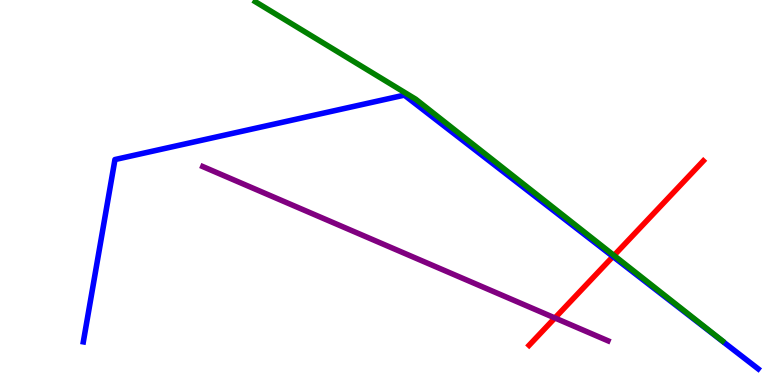[{'lines': ['blue', 'red'], 'intersections': [{'x': 7.91, 'y': 3.34}]}, {'lines': ['green', 'red'], 'intersections': [{'x': 7.92, 'y': 3.37}]}, {'lines': ['purple', 'red'], 'intersections': [{'x': 7.16, 'y': 1.74}]}, {'lines': ['blue', 'green'], 'intersections': []}, {'lines': ['blue', 'purple'], 'intersections': []}, {'lines': ['green', 'purple'], 'intersections': []}]